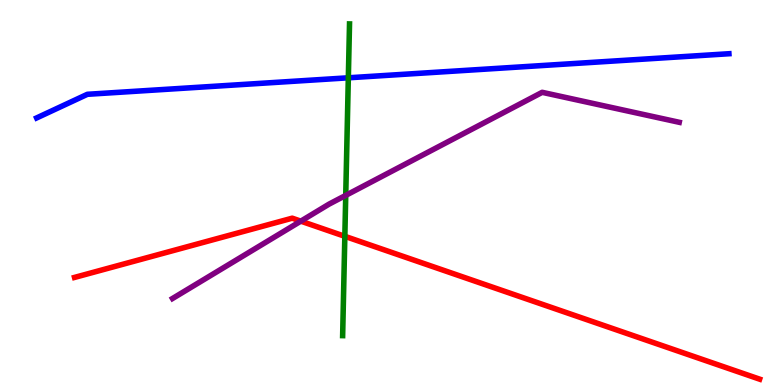[{'lines': ['blue', 'red'], 'intersections': []}, {'lines': ['green', 'red'], 'intersections': [{'x': 4.45, 'y': 3.86}]}, {'lines': ['purple', 'red'], 'intersections': [{'x': 3.88, 'y': 4.26}]}, {'lines': ['blue', 'green'], 'intersections': [{'x': 4.49, 'y': 7.98}]}, {'lines': ['blue', 'purple'], 'intersections': []}, {'lines': ['green', 'purple'], 'intersections': [{'x': 4.46, 'y': 4.93}]}]